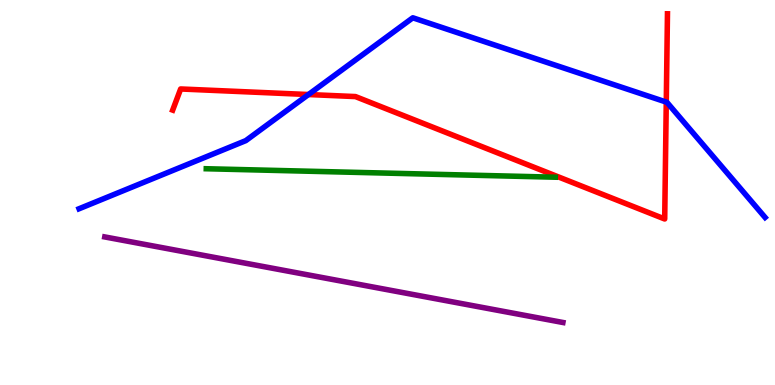[{'lines': ['blue', 'red'], 'intersections': [{'x': 3.98, 'y': 7.54}, {'x': 8.6, 'y': 7.35}]}, {'lines': ['green', 'red'], 'intersections': []}, {'lines': ['purple', 'red'], 'intersections': []}, {'lines': ['blue', 'green'], 'intersections': []}, {'lines': ['blue', 'purple'], 'intersections': []}, {'lines': ['green', 'purple'], 'intersections': []}]